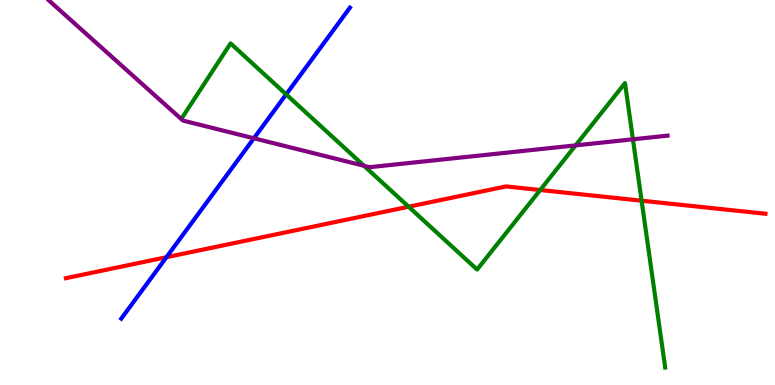[{'lines': ['blue', 'red'], 'intersections': [{'x': 2.15, 'y': 3.32}]}, {'lines': ['green', 'red'], 'intersections': [{'x': 5.27, 'y': 4.63}, {'x': 6.97, 'y': 5.06}, {'x': 8.28, 'y': 4.79}]}, {'lines': ['purple', 'red'], 'intersections': []}, {'lines': ['blue', 'green'], 'intersections': [{'x': 3.69, 'y': 7.55}]}, {'lines': ['blue', 'purple'], 'intersections': [{'x': 3.28, 'y': 6.41}]}, {'lines': ['green', 'purple'], 'intersections': [{'x': 4.7, 'y': 5.69}, {'x': 7.43, 'y': 6.22}, {'x': 8.17, 'y': 6.38}]}]